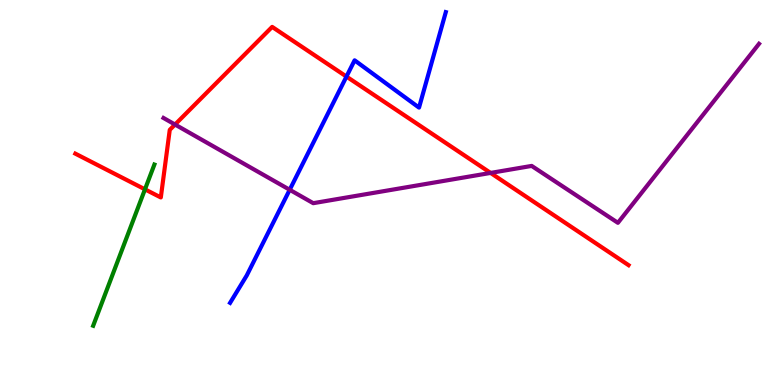[{'lines': ['blue', 'red'], 'intersections': [{'x': 4.47, 'y': 8.01}]}, {'lines': ['green', 'red'], 'intersections': [{'x': 1.87, 'y': 5.08}]}, {'lines': ['purple', 'red'], 'intersections': [{'x': 2.26, 'y': 6.77}, {'x': 6.33, 'y': 5.51}]}, {'lines': ['blue', 'green'], 'intersections': []}, {'lines': ['blue', 'purple'], 'intersections': [{'x': 3.74, 'y': 5.07}]}, {'lines': ['green', 'purple'], 'intersections': []}]